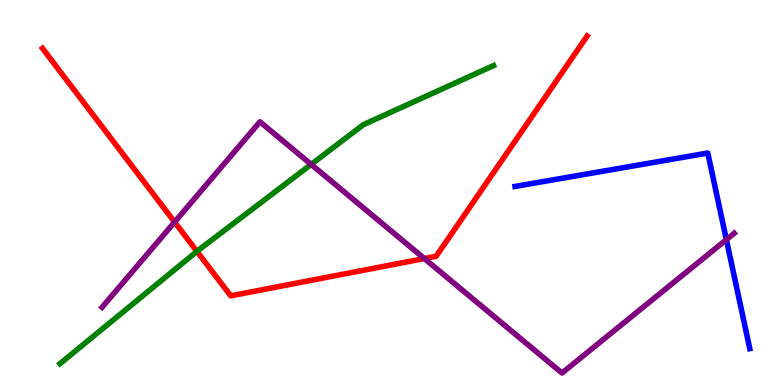[{'lines': ['blue', 'red'], 'intersections': []}, {'lines': ['green', 'red'], 'intersections': [{'x': 2.54, 'y': 3.47}]}, {'lines': ['purple', 'red'], 'intersections': [{'x': 2.25, 'y': 4.23}, {'x': 5.48, 'y': 3.28}]}, {'lines': ['blue', 'green'], 'intersections': []}, {'lines': ['blue', 'purple'], 'intersections': [{'x': 9.37, 'y': 3.78}]}, {'lines': ['green', 'purple'], 'intersections': [{'x': 4.01, 'y': 5.73}]}]